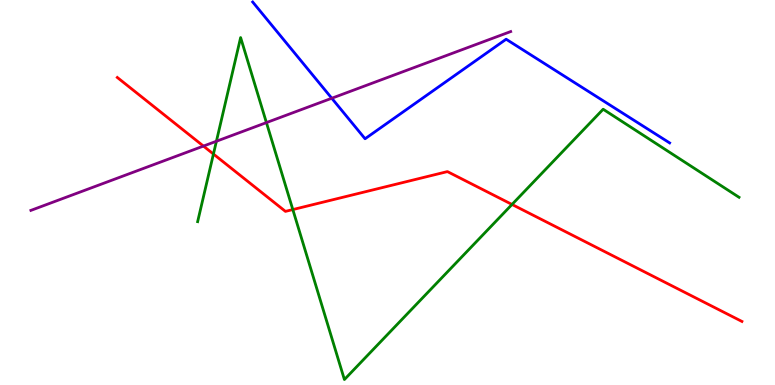[{'lines': ['blue', 'red'], 'intersections': []}, {'lines': ['green', 'red'], 'intersections': [{'x': 2.75, 'y': 6.0}, {'x': 3.78, 'y': 4.56}, {'x': 6.61, 'y': 4.69}]}, {'lines': ['purple', 'red'], 'intersections': [{'x': 2.63, 'y': 6.21}]}, {'lines': ['blue', 'green'], 'intersections': []}, {'lines': ['blue', 'purple'], 'intersections': [{'x': 4.28, 'y': 7.45}]}, {'lines': ['green', 'purple'], 'intersections': [{'x': 2.79, 'y': 6.33}, {'x': 3.44, 'y': 6.82}]}]